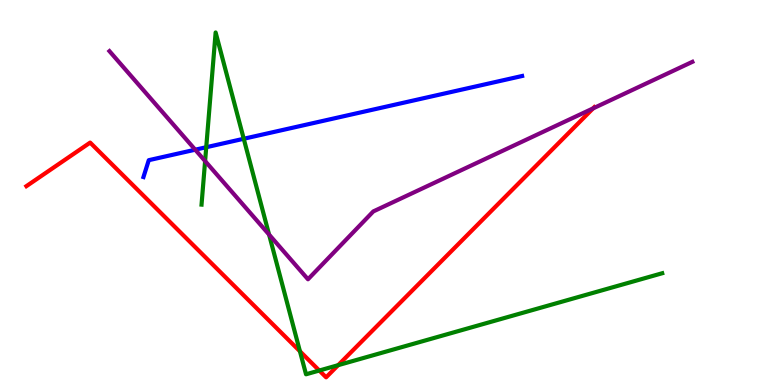[{'lines': ['blue', 'red'], 'intersections': []}, {'lines': ['green', 'red'], 'intersections': [{'x': 3.87, 'y': 0.876}, {'x': 4.12, 'y': 0.376}, {'x': 4.36, 'y': 0.515}]}, {'lines': ['purple', 'red'], 'intersections': [{'x': 7.65, 'y': 7.18}]}, {'lines': ['blue', 'green'], 'intersections': [{'x': 2.66, 'y': 6.18}, {'x': 3.15, 'y': 6.4}]}, {'lines': ['blue', 'purple'], 'intersections': [{'x': 2.52, 'y': 6.11}]}, {'lines': ['green', 'purple'], 'intersections': [{'x': 2.65, 'y': 5.82}, {'x': 3.47, 'y': 3.91}]}]